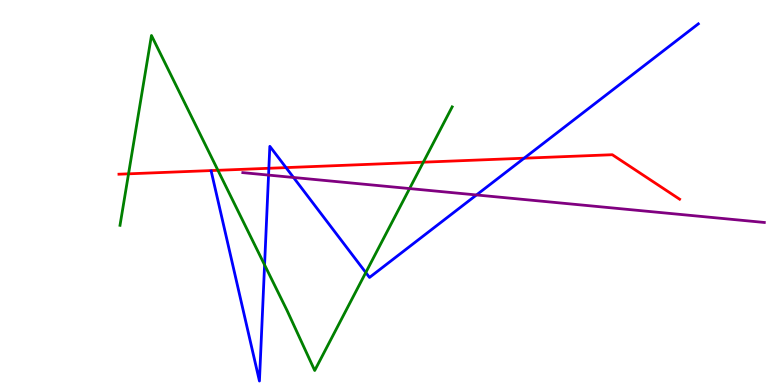[{'lines': ['blue', 'red'], 'intersections': [{'x': 3.47, 'y': 5.63}, {'x': 3.69, 'y': 5.65}, {'x': 6.76, 'y': 5.89}]}, {'lines': ['green', 'red'], 'intersections': [{'x': 1.66, 'y': 5.48}, {'x': 2.81, 'y': 5.58}, {'x': 5.46, 'y': 5.79}]}, {'lines': ['purple', 'red'], 'intersections': []}, {'lines': ['blue', 'green'], 'intersections': [{'x': 3.41, 'y': 3.12}, {'x': 4.72, 'y': 2.92}]}, {'lines': ['blue', 'purple'], 'intersections': [{'x': 3.47, 'y': 5.45}, {'x': 3.79, 'y': 5.39}, {'x': 6.15, 'y': 4.94}]}, {'lines': ['green', 'purple'], 'intersections': [{'x': 5.28, 'y': 5.1}]}]